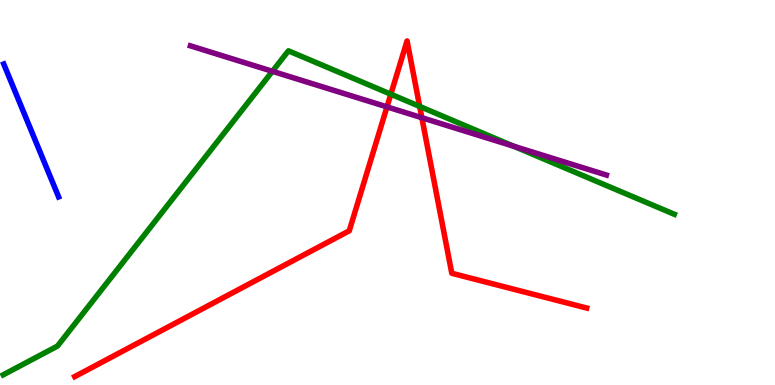[{'lines': ['blue', 'red'], 'intersections': []}, {'lines': ['green', 'red'], 'intersections': [{'x': 5.04, 'y': 7.55}, {'x': 5.42, 'y': 7.24}]}, {'lines': ['purple', 'red'], 'intersections': [{'x': 4.99, 'y': 7.22}, {'x': 5.44, 'y': 6.94}]}, {'lines': ['blue', 'green'], 'intersections': []}, {'lines': ['blue', 'purple'], 'intersections': []}, {'lines': ['green', 'purple'], 'intersections': [{'x': 3.51, 'y': 8.15}, {'x': 6.63, 'y': 6.2}]}]